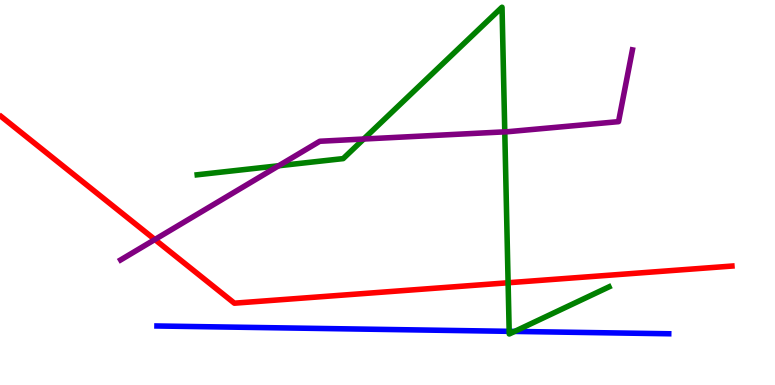[{'lines': ['blue', 'red'], 'intersections': []}, {'lines': ['green', 'red'], 'intersections': [{'x': 6.56, 'y': 2.66}]}, {'lines': ['purple', 'red'], 'intersections': [{'x': 2.0, 'y': 3.78}]}, {'lines': ['blue', 'green'], 'intersections': [{'x': 6.57, 'y': 1.39}, {'x': 6.64, 'y': 1.39}]}, {'lines': ['blue', 'purple'], 'intersections': []}, {'lines': ['green', 'purple'], 'intersections': [{'x': 3.6, 'y': 5.69}, {'x': 4.69, 'y': 6.39}, {'x': 6.51, 'y': 6.58}]}]